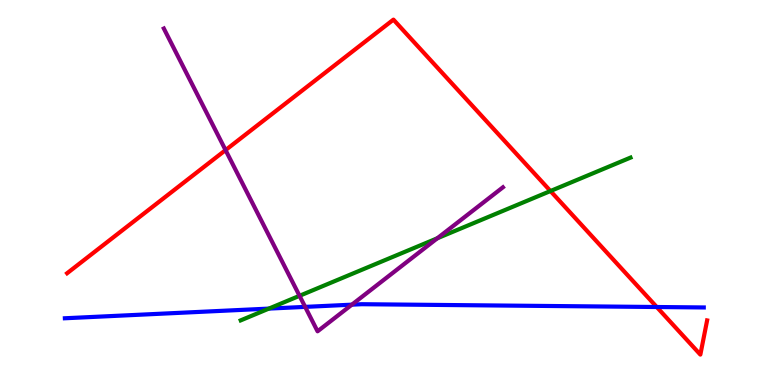[{'lines': ['blue', 'red'], 'intersections': [{'x': 8.47, 'y': 2.03}]}, {'lines': ['green', 'red'], 'intersections': [{'x': 7.1, 'y': 5.04}]}, {'lines': ['purple', 'red'], 'intersections': [{'x': 2.91, 'y': 6.1}]}, {'lines': ['blue', 'green'], 'intersections': [{'x': 3.47, 'y': 1.98}]}, {'lines': ['blue', 'purple'], 'intersections': [{'x': 3.94, 'y': 2.03}, {'x': 4.54, 'y': 2.09}]}, {'lines': ['green', 'purple'], 'intersections': [{'x': 3.86, 'y': 2.32}, {'x': 5.64, 'y': 3.81}]}]